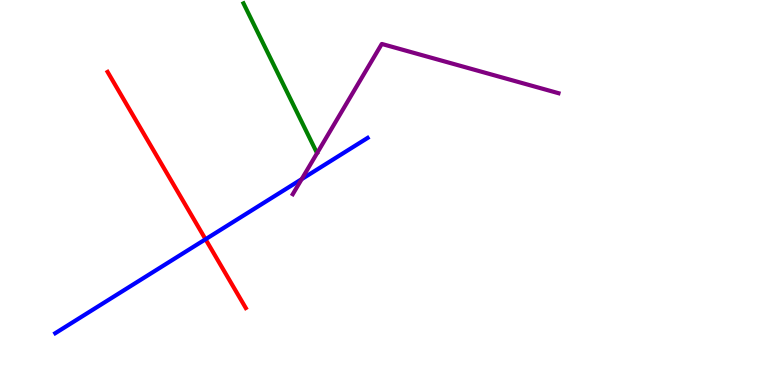[{'lines': ['blue', 'red'], 'intersections': [{'x': 2.65, 'y': 3.79}]}, {'lines': ['green', 'red'], 'intersections': []}, {'lines': ['purple', 'red'], 'intersections': []}, {'lines': ['blue', 'green'], 'intersections': []}, {'lines': ['blue', 'purple'], 'intersections': [{'x': 3.89, 'y': 5.35}]}, {'lines': ['green', 'purple'], 'intersections': []}]